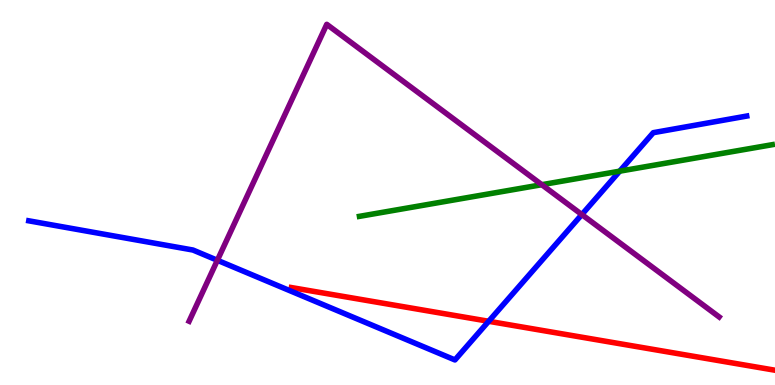[{'lines': ['blue', 'red'], 'intersections': [{'x': 6.31, 'y': 1.65}]}, {'lines': ['green', 'red'], 'intersections': []}, {'lines': ['purple', 'red'], 'intersections': []}, {'lines': ['blue', 'green'], 'intersections': [{'x': 8.0, 'y': 5.55}]}, {'lines': ['blue', 'purple'], 'intersections': [{'x': 2.8, 'y': 3.24}, {'x': 7.51, 'y': 4.43}]}, {'lines': ['green', 'purple'], 'intersections': [{'x': 6.99, 'y': 5.2}]}]